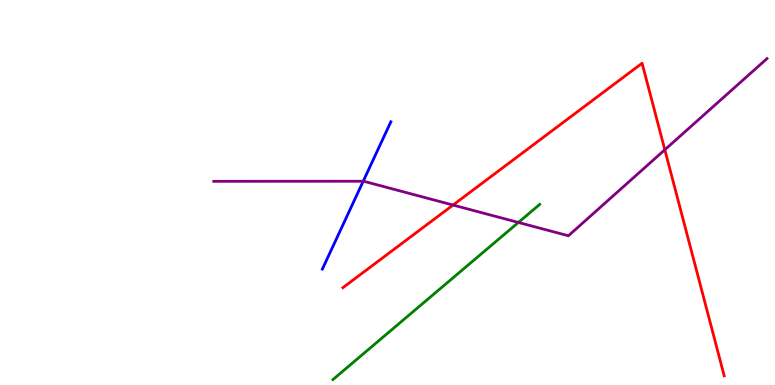[{'lines': ['blue', 'red'], 'intersections': []}, {'lines': ['green', 'red'], 'intersections': []}, {'lines': ['purple', 'red'], 'intersections': [{'x': 5.85, 'y': 4.67}, {'x': 8.58, 'y': 6.11}]}, {'lines': ['blue', 'green'], 'intersections': []}, {'lines': ['blue', 'purple'], 'intersections': [{'x': 4.69, 'y': 5.29}]}, {'lines': ['green', 'purple'], 'intersections': [{'x': 6.69, 'y': 4.22}]}]